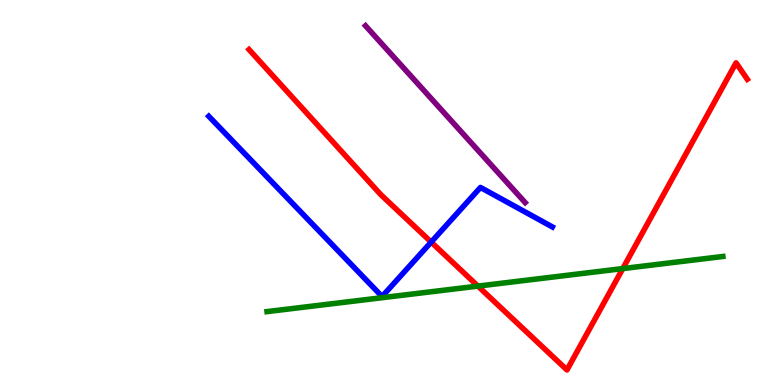[{'lines': ['blue', 'red'], 'intersections': [{'x': 5.56, 'y': 3.71}]}, {'lines': ['green', 'red'], 'intersections': [{'x': 6.17, 'y': 2.57}, {'x': 8.04, 'y': 3.02}]}, {'lines': ['purple', 'red'], 'intersections': []}, {'lines': ['blue', 'green'], 'intersections': []}, {'lines': ['blue', 'purple'], 'intersections': []}, {'lines': ['green', 'purple'], 'intersections': []}]